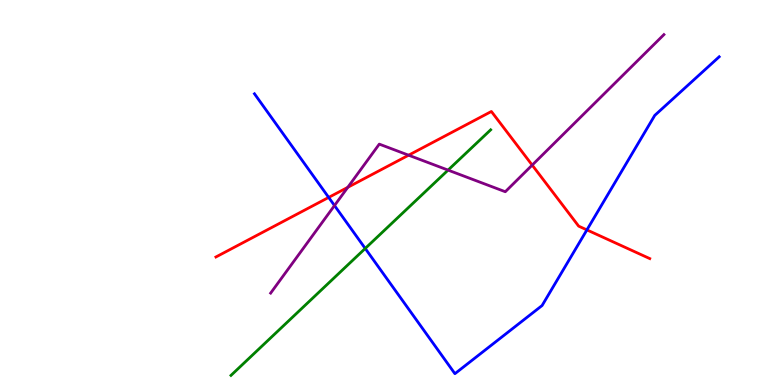[{'lines': ['blue', 'red'], 'intersections': [{'x': 4.24, 'y': 4.87}, {'x': 7.57, 'y': 4.03}]}, {'lines': ['green', 'red'], 'intersections': []}, {'lines': ['purple', 'red'], 'intersections': [{'x': 4.49, 'y': 5.13}, {'x': 5.27, 'y': 5.97}, {'x': 6.87, 'y': 5.71}]}, {'lines': ['blue', 'green'], 'intersections': [{'x': 4.71, 'y': 3.55}]}, {'lines': ['blue', 'purple'], 'intersections': [{'x': 4.32, 'y': 4.66}]}, {'lines': ['green', 'purple'], 'intersections': [{'x': 5.78, 'y': 5.58}]}]